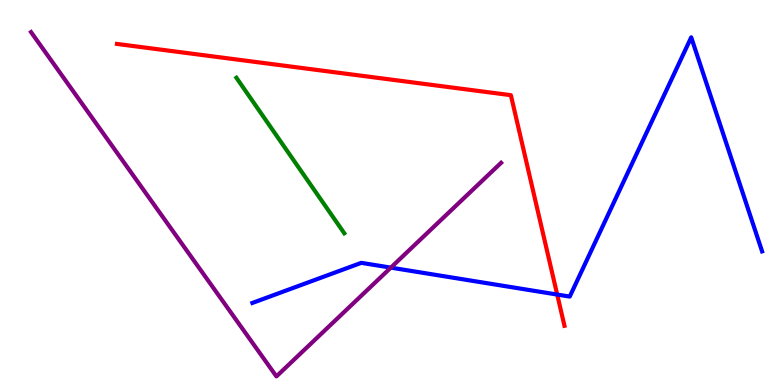[{'lines': ['blue', 'red'], 'intersections': [{'x': 7.19, 'y': 2.35}]}, {'lines': ['green', 'red'], 'intersections': []}, {'lines': ['purple', 'red'], 'intersections': []}, {'lines': ['blue', 'green'], 'intersections': []}, {'lines': ['blue', 'purple'], 'intersections': [{'x': 5.04, 'y': 3.05}]}, {'lines': ['green', 'purple'], 'intersections': []}]